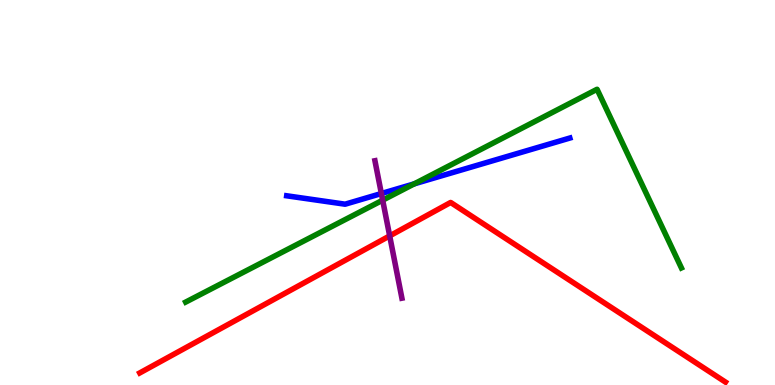[{'lines': ['blue', 'red'], 'intersections': []}, {'lines': ['green', 'red'], 'intersections': []}, {'lines': ['purple', 'red'], 'intersections': [{'x': 5.03, 'y': 3.87}]}, {'lines': ['blue', 'green'], 'intersections': [{'x': 5.35, 'y': 5.22}]}, {'lines': ['blue', 'purple'], 'intersections': [{'x': 4.92, 'y': 4.97}]}, {'lines': ['green', 'purple'], 'intersections': [{'x': 4.94, 'y': 4.8}]}]